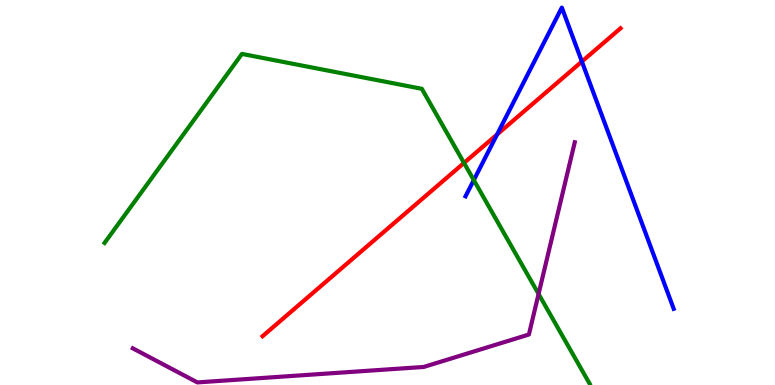[{'lines': ['blue', 'red'], 'intersections': [{'x': 6.41, 'y': 6.51}, {'x': 7.51, 'y': 8.4}]}, {'lines': ['green', 'red'], 'intersections': [{'x': 5.99, 'y': 5.77}]}, {'lines': ['purple', 'red'], 'intersections': []}, {'lines': ['blue', 'green'], 'intersections': [{'x': 6.11, 'y': 5.32}]}, {'lines': ['blue', 'purple'], 'intersections': []}, {'lines': ['green', 'purple'], 'intersections': [{'x': 6.95, 'y': 2.36}]}]